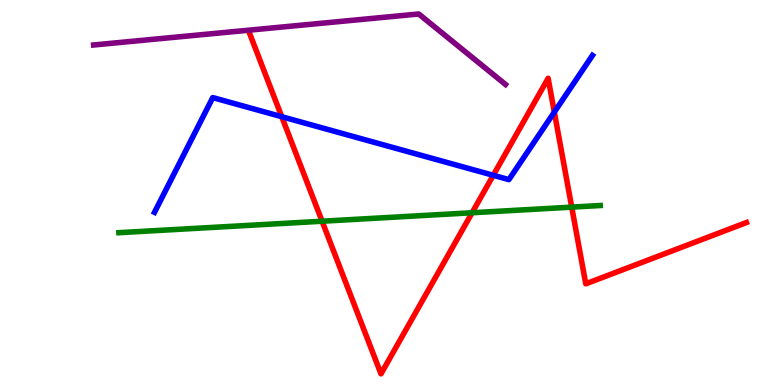[{'lines': ['blue', 'red'], 'intersections': [{'x': 3.64, 'y': 6.97}, {'x': 6.36, 'y': 5.45}, {'x': 7.15, 'y': 7.09}]}, {'lines': ['green', 'red'], 'intersections': [{'x': 4.16, 'y': 4.25}, {'x': 6.09, 'y': 4.47}, {'x': 7.38, 'y': 4.62}]}, {'lines': ['purple', 'red'], 'intersections': []}, {'lines': ['blue', 'green'], 'intersections': []}, {'lines': ['blue', 'purple'], 'intersections': []}, {'lines': ['green', 'purple'], 'intersections': []}]